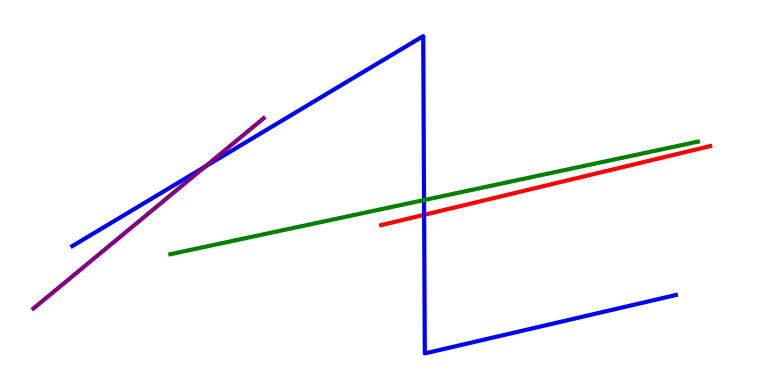[{'lines': ['blue', 'red'], 'intersections': [{'x': 5.47, 'y': 4.42}]}, {'lines': ['green', 'red'], 'intersections': []}, {'lines': ['purple', 'red'], 'intersections': []}, {'lines': ['blue', 'green'], 'intersections': [{'x': 5.47, 'y': 4.8}]}, {'lines': ['blue', 'purple'], 'intersections': [{'x': 2.65, 'y': 5.67}]}, {'lines': ['green', 'purple'], 'intersections': []}]